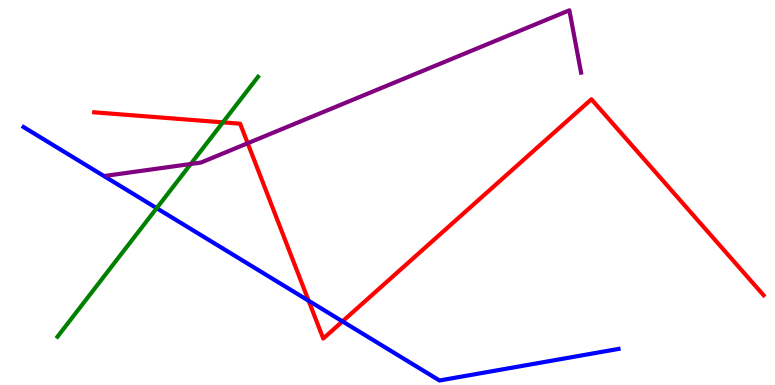[{'lines': ['blue', 'red'], 'intersections': [{'x': 3.98, 'y': 2.19}, {'x': 4.42, 'y': 1.65}]}, {'lines': ['green', 'red'], 'intersections': [{'x': 2.88, 'y': 6.82}]}, {'lines': ['purple', 'red'], 'intersections': [{'x': 3.2, 'y': 6.28}]}, {'lines': ['blue', 'green'], 'intersections': [{'x': 2.02, 'y': 4.59}]}, {'lines': ['blue', 'purple'], 'intersections': []}, {'lines': ['green', 'purple'], 'intersections': [{'x': 2.46, 'y': 5.74}]}]